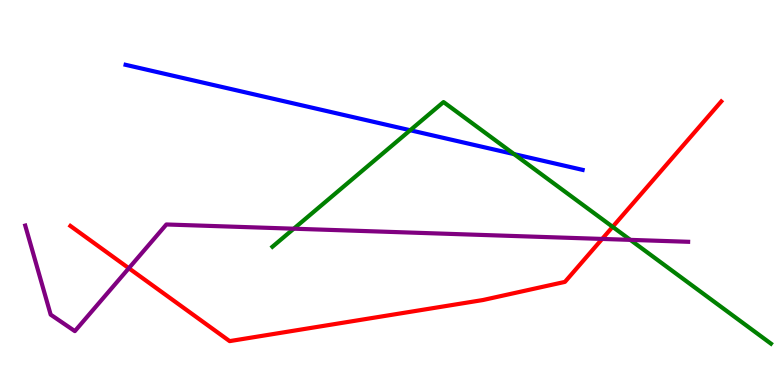[{'lines': ['blue', 'red'], 'intersections': []}, {'lines': ['green', 'red'], 'intersections': [{'x': 7.91, 'y': 4.11}]}, {'lines': ['purple', 'red'], 'intersections': [{'x': 1.66, 'y': 3.03}, {'x': 7.77, 'y': 3.79}]}, {'lines': ['blue', 'green'], 'intersections': [{'x': 5.29, 'y': 6.62}, {'x': 6.63, 'y': 6.0}]}, {'lines': ['blue', 'purple'], 'intersections': []}, {'lines': ['green', 'purple'], 'intersections': [{'x': 3.79, 'y': 4.06}, {'x': 8.13, 'y': 3.77}]}]